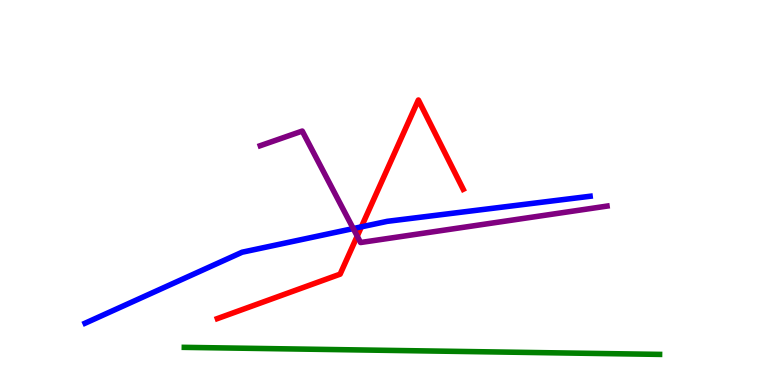[{'lines': ['blue', 'red'], 'intersections': [{'x': 4.66, 'y': 4.11}]}, {'lines': ['green', 'red'], 'intersections': []}, {'lines': ['purple', 'red'], 'intersections': [{'x': 4.61, 'y': 3.87}]}, {'lines': ['blue', 'green'], 'intersections': []}, {'lines': ['blue', 'purple'], 'intersections': [{'x': 4.56, 'y': 4.06}]}, {'lines': ['green', 'purple'], 'intersections': []}]